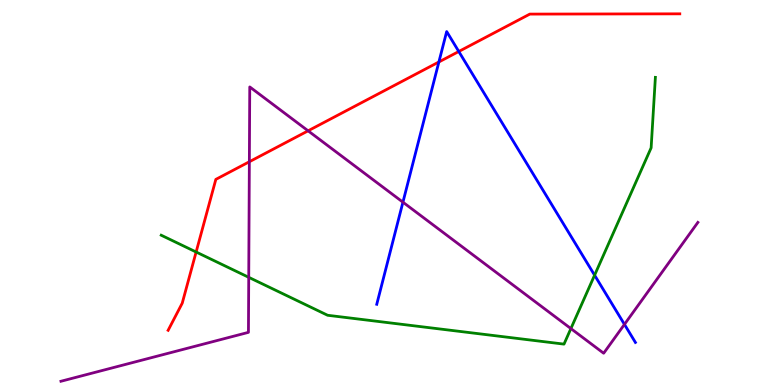[{'lines': ['blue', 'red'], 'intersections': [{'x': 5.66, 'y': 8.39}, {'x': 5.92, 'y': 8.66}]}, {'lines': ['green', 'red'], 'intersections': [{'x': 2.53, 'y': 3.45}]}, {'lines': ['purple', 'red'], 'intersections': [{'x': 3.22, 'y': 5.8}, {'x': 3.98, 'y': 6.6}]}, {'lines': ['blue', 'green'], 'intersections': [{'x': 7.67, 'y': 2.85}]}, {'lines': ['blue', 'purple'], 'intersections': [{'x': 5.2, 'y': 4.75}, {'x': 8.06, 'y': 1.57}]}, {'lines': ['green', 'purple'], 'intersections': [{'x': 3.21, 'y': 2.8}, {'x': 7.37, 'y': 1.47}]}]